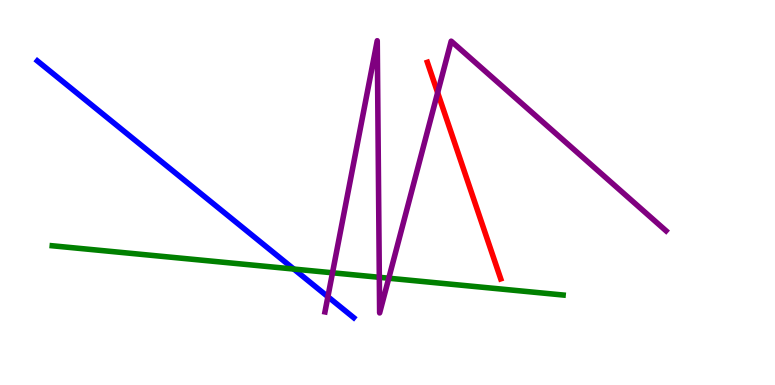[{'lines': ['blue', 'red'], 'intersections': []}, {'lines': ['green', 'red'], 'intersections': []}, {'lines': ['purple', 'red'], 'intersections': [{'x': 5.65, 'y': 7.59}]}, {'lines': ['blue', 'green'], 'intersections': [{'x': 3.79, 'y': 3.01}]}, {'lines': ['blue', 'purple'], 'intersections': [{'x': 4.23, 'y': 2.29}]}, {'lines': ['green', 'purple'], 'intersections': [{'x': 4.29, 'y': 2.91}, {'x': 4.89, 'y': 2.8}, {'x': 5.02, 'y': 2.77}]}]